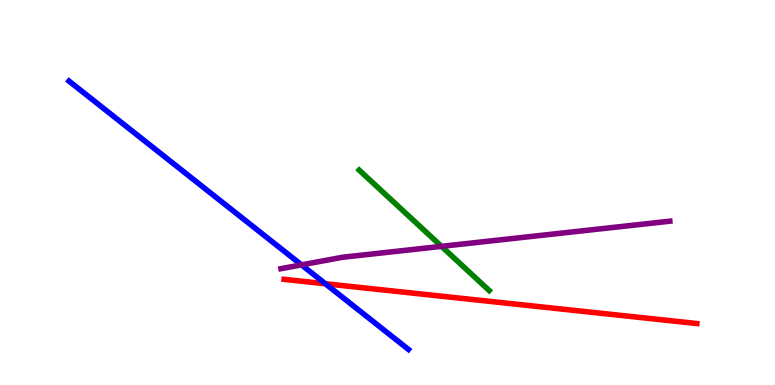[{'lines': ['blue', 'red'], 'intersections': [{'x': 4.2, 'y': 2.63}]}, {'lines': ['green', 'red'], 'intersections': []}, {'lines': ['purple', 'red'], 'intersections': []}, {'lines': ['blue', 'green'], 'intersections': []}, {'lines': ['blue', 'purple'], 'intersections': [{'x': 3.89, 'y': 3.12}]}, {'lines': ['green', 'purple'], 'intersections': [{'x': 5.7, 'y': 3.6}]}]